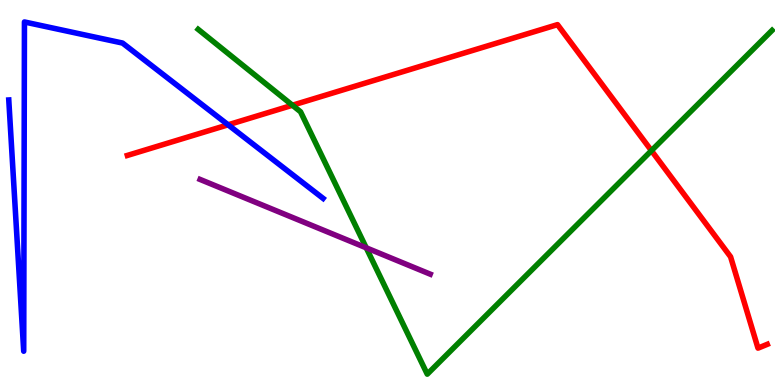[{'lines': ['blue', 'red'], 'intersections': [{'x': 2.94, 'y': 6.76}]}, {'lines': ['green', 'red'], 'intersections': [{'x': 3.77, 'y': 7.27}, {'x': 8.41, 'y': 6.09}]}, {'lines': ['purple', 'red'], 'intersections': []}, {'lines': ['blue', 'green'], 'intersections': []}, {'lines': ['blue', 'purple'], 'intersections': []}, {'lines': ['green', 'purple'], 'intersections': [{'x': 4.73, 'y': 3.56}]}]